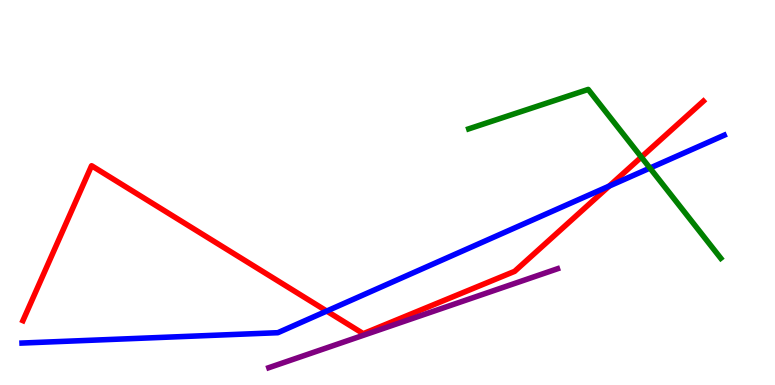[{'lines': ['blue', 'red'], 'intersections': [{'x': 4.22, 'y': 1.92}, {'x': 7.86, 'y': 5.17}]}, {'lines': ['green', 'red'], 'intersections': [{'x': 8.28, 'y': 5.92}]}, {'lines': ['purple', 'red'], 'intersections': []}, {'lines': ['blue', 'green'], 'intersections': [{'x': 8.39, 'y': 5.63}]}, {'lines': ['blue', 'purple'], 'intersections': []}, {'lines': ['green', 'purple'], 'intersections': []}]